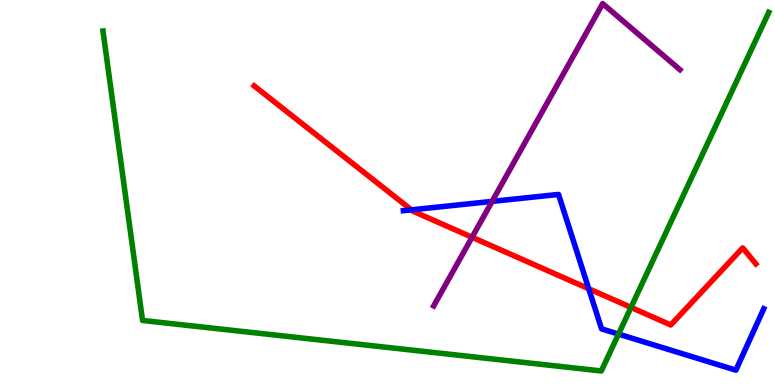[{'lines': ['blue', 'red'], 'intersections': [{'x': 5.31, 'y': 4.55}, {'x': 7.6, 'y': 2.5}]}, {'lines': ['green', 'red'], 'intersections': [{'x': 8.14, 'y': 2.02}]}, {'lines': ['purple', 'red'], 'intersections': [{'x': 6.09, 'y': 3.84}]}, {'lines': ['blue', 'green'], 'intersections': [{'x': 7.98, 'y': 1.32}]}, {'lines': ['blue', 'purple'], 'intersections': [{'x': 6.35, 'y': 4.77}]}, {'lines': ['green', 'purple'], 'intersections': []}]